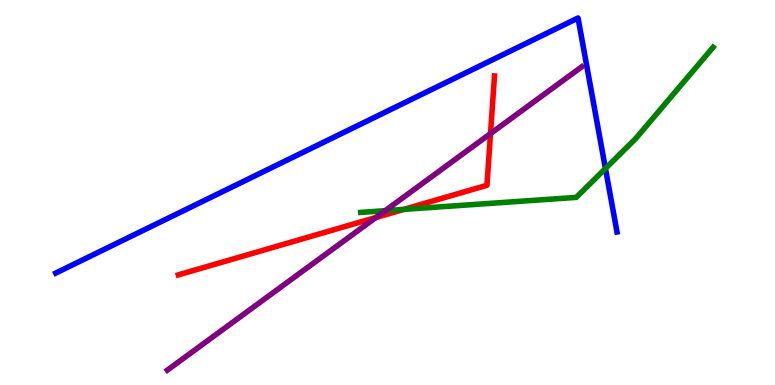[{'lines': ['blue', 'red'], 'intersections': []}, {'lines': ['green', 'red'], 'intersections': [{'x': 5.21, 'y': 4.56}]}, {'lines': ['purple', 'red'], 'intersections': [{'x': 4.85, 'y': 4.35}, {'x': 6.33, 'y': 6.53}]}, {'lines': ['blue', 'green'], 'intersections': [{'x': 7.81, 'y': 5.62}]}, {'lines': ['blue', 'purple'], 'intersections': []}, {'lines': ['green', 'purple'], 'intersections': [{'x': 4.97, 'y': 4.53}]}]